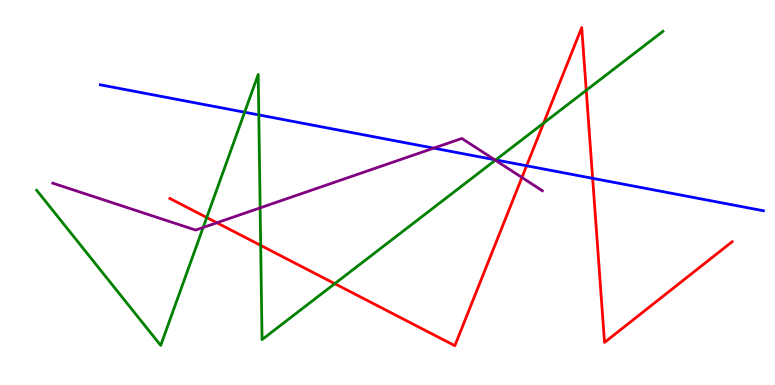[{'lines': ['blue', 'red'], 'intersections': [{'x': 6.79, 'y': 5.69}, {'x': 7.65, 'y': 5.37}]}, {'lines': ['green', 'red'], 'intersections': [{'x': 2.67, 'y': 4.35}, {'x': 3.36, 'y': 3.63}, {'x': 4.32, 'y': 2.63}, {'x': 7.01, 'y': 6.8}, {'x': 7.56, 'y': 7.65}]}, {'lines': ['purple', 'red'], 'intersections': [{'x': 2.8, 'y': 4.21}, {'x': 6.73, 'y': 5.39}]}, {'lines': ['blue', 'green'], 'intersections': [{'x': 3.16, 'y': 7.09}, {'x': 3.34, 'y': 7.02}, {'x': 6.4, 'y': 5.85}]}, {'lines': ['blue', 'purple'], 'intersections': [{'x': 5.6, 'y': 6.15}, {'x': 6.38, 'y': 5.85}]}, {'lines': ['green', 'purple'], 'intersections': [{'x': 2.62, 'y': 4.09}, {'x': 3.36, 'y': 4.6}, {'x': 6.39, 'y': 5.84}]}]